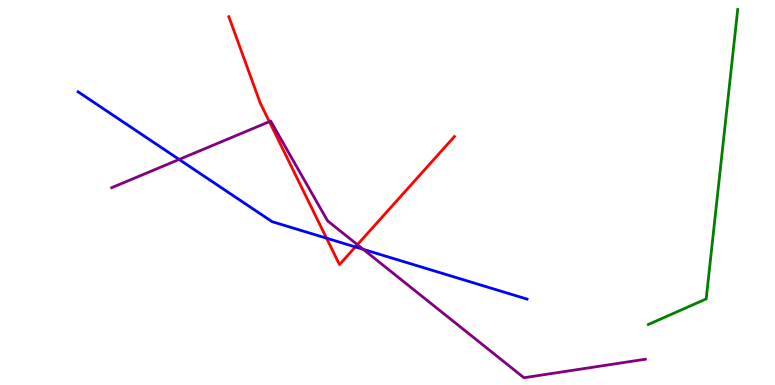[{'lines': ['blue', 'red'], 'intersections': [{'x': 4.21, 'y': 3.81}, {'x': 4.59, 'y': 3.59}]}, {'lines': ['green', 'red'], 'intersections': []}, {'lines': ['purple', 'red'], 'intersections': [{'x': 3.48, 'y': 6.84}, {'x': 4.61, 'y': 3.65}]}, {'lines': ['blue', 'green'], 'intersections': []}, {'lines': ['blue', 'purple'], 'intersections': [{'x': 2.31, 'y': 5.86}, {'x': 4.69, 'y': 3.52}]}, {'lines': ['green', 'purple'], 'intersections': []}]